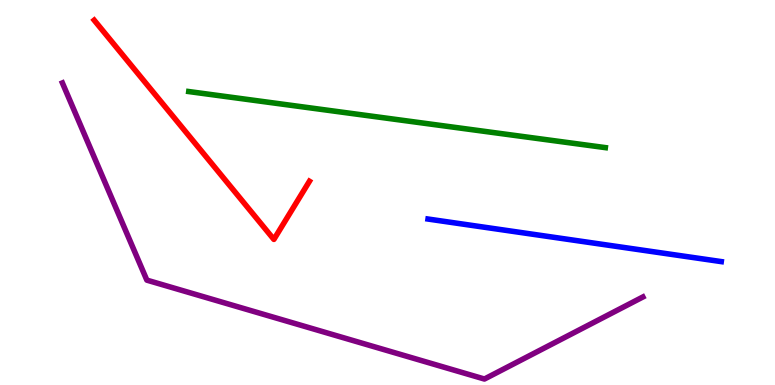[{'lines': ['blue', 'red'], 'intersections': []}, {'lines': ['green', 'red'], 'intersections': []}, {'lines': ['purple', 'red'], 'intersections': []}, {'lines': ['blue', 'green'], 'intersections': []}, {'lines': ['blue', 'purple'], 'intersections': []}, {'lines': ['green', 'purple'], 'intersections': []}]